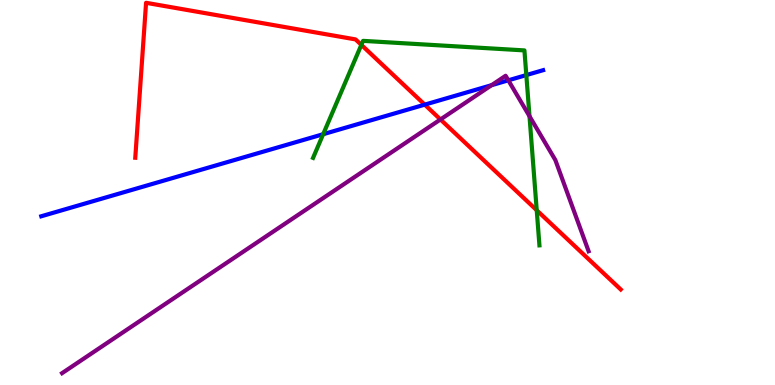[{'lines': ['blue', 'red'], 'intersections': [{'x': 5.48, 'y': 7.28}]}, {'lines': ['green', 'red'], 'intersections': [{'x': 4.66, 'y': 8.83}, {'x': 6.93, 'y': 4.54}]}, {'lines': ['purple', 'red'], 'intersections': [{'x': 5.68, 'y': 6.9}]}, {'lines': ['blue', 'green'], 'intersections': [{'x': 4.17, 'y': 6.51}, {'x': 6.79, 'y': 8.05}]}, {'lines': ['blue', 'purple'], 'intersections': [{'x': 6.34, 'y': 7.79}, {'x': 6.56, 'y': 7.91}]}, {'lines': ['green', 'purple'], 'intersections': [{'x': 6.83, 'y': 6.98}]}]